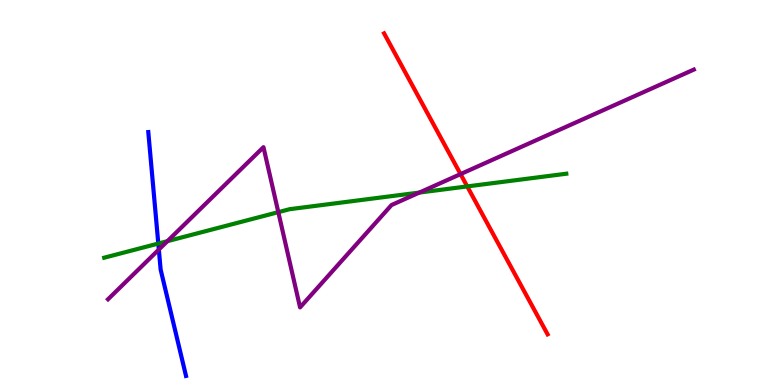[{'lines': ['blue', 'red'], 'intersections': []}, {'lines': ['green', 'red'], 'intersections': [{'x': 6.03, 'y': 5.16}]}, {'lines': ['purple', 'red'], 'intersections': [{'x': 5.94, 'y': 5.48}]}, {'lines': ['blue', 'green'], 'intersections': [{'x': 2.04, 'y': 3.67}]}, {'lines': ['blue', 'purple'], 'intersections': [{'x': 2.05, 'y': 3.52}]}, {'lines': ['green', 'purple'], 'intersections': [{'x': 2.16, 'y': 3.74}, {'x': 3.59, 'y': 4.49}, {'x': 5.41, 'y': 5.0}]}]